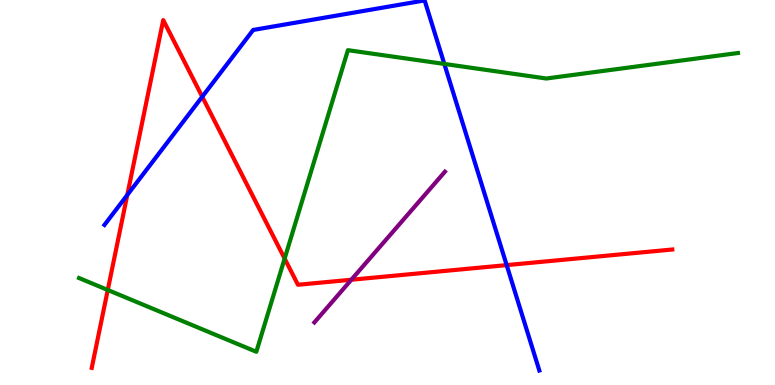[{'lines': ['blue', 'red'], 'intersections': [{'x': 1.64, 'y': 4.94}, {'x': 2.61, 'y': 7.49}, {'x': 6.54, 'y': 3.11}]}, {'lines': ['green', 'red'], 'intersections': [{'x': 1.39, 'y': 2.47}, {'x': 3.67, 'y': 3.28}]}, {'lines': ['purple', 'red'], 'intersections': [{'x': 4.53, 'y': 2.73}]}, {'lines': ['blue', 'green'], 'intersections': [{'x': 5.73, 'y': 8.34}]}, {'lines': ['blue', 'purple'], 'intersections': []}, {'lines': ['green', 'purple'], 'intersections': []}]